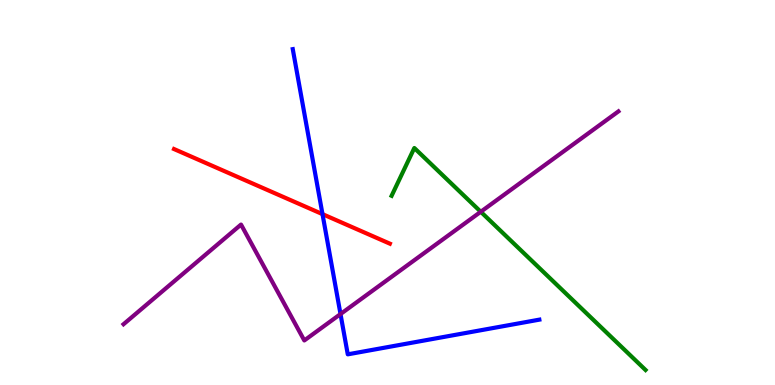[{'lines': ['blue', 'red'], 'intersections': [{'x': 4.16, 'y': 4.44}]}, {'lines': ['green', 'red'], 'intersections': []}, {'lines': ['purple', 'red'], 'intersections': []}, {'lines': ['blue', 'green'], 'intersections': []}, {'lines': ['blue', 'purple'], 'intersections': [{'x': 4.39, 'y': 1.84}]}, {'lines': ['green', 'purple'], 'intersections': [{'x': 6.2, 'y': 4.5}]}]